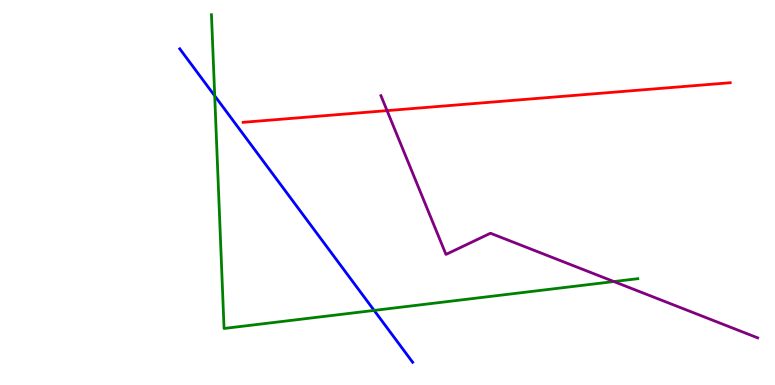[{'lines': ['blue', 'red'], 'intersections': []}, {'lines': ['green', 'red'], 'intersections': []}, {'lines': ['purple', 'red'], 'intersections': [{'x': 4.99, 'y': 7.13}]}, {'lines': ['blue', 'green'], 'intersections': [{'x': 2.77, 'y': 7.51}, {'x': 4.83, 'y': 1.94}]}, {'lines': ['blue', 'purple'], 'intersections': []}, {'lines': ['green', 'purple'], 'intersections': [{'x': 7.92, 'y': 2.69}]}]